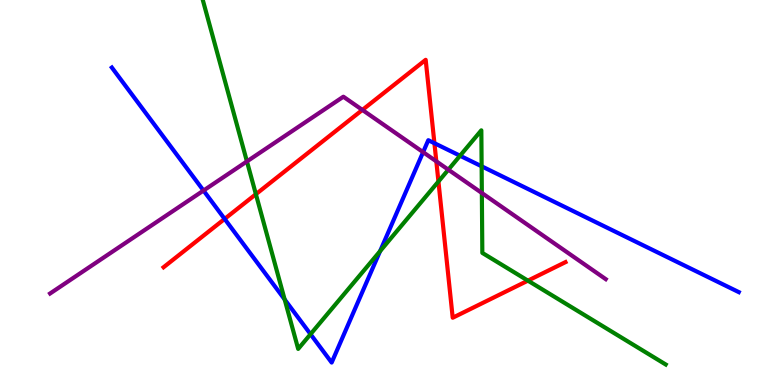[{'lines': ['blue', 'red'], 'intersections': [{'x': 2.9, 'y': 4.31}, {'x': 5.61, 'y': 6.28}]}, {'lines': ['green', 'red'], 'intersections': [{'x': 3.3, 'y': 4.96}, {'x': 5.66, 'y': 5.29}, {'x': 6.81, 'y': 2.71}]}, {'lines': ['purple', 'red'], 'intersections': [{'x': 4.68, 'y': 7.14}, {'x': 5.63, 'y': 5.81}]}, {'lines': ['blue', 'green'], 'intersections': [{'x': 3.67, 'y': 2.22}, {'x': 4.01, 'y': 1.32}, {'x': 4.9, 'y': 3.48}, {'x': 5.94, 'y': 5.96}, {'x': 6.21, 'y': 5.68}]}, {'lines': ['blue', 'purple'], 'intersections': [{'x': 2.63, 'y': 5.05}, {'x': 5.46, 'y': 6.05}]}, {'lines': ['green', 'purple'], 'intersections': [{'x': 3.19, 'y': 5.81}, {'x': 5.78, 'y': 5.59}, {'x': 6.22, 'y': 4.99}]}]